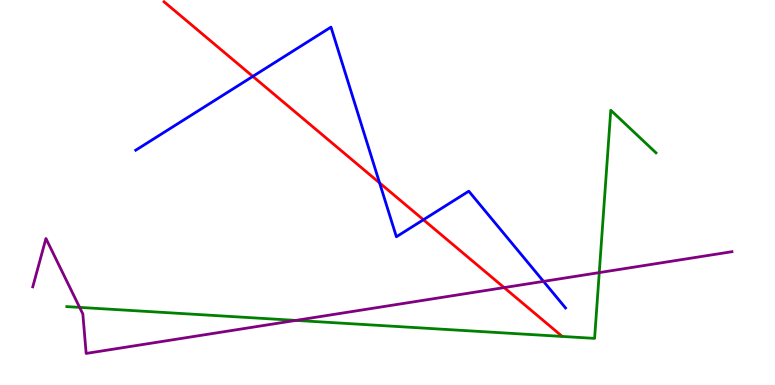[{'lines': ['blue', 'red'], 'intersections': [{'x': 3.26, 'y': 8.02}, {'x': 4.9, 'y': 5.25}, {'x': 5.46, 'y': 4.29}]}, {'lines': ['green', 'red'], 'intersections': []}, {'lines': ['purple', 'red'], 'intersections': [{'x': 6.51, 'y': 2.53}]}, {'lines': ['blue', 'green'], 'intersections': []}, {'lines': ['blue', 'purple'], 'intersections': [{'x': 7.01, 'y': 2.69}]}, {'lines': ['green', 'purple'], 'intersections': [{'x': 1.03, 'y': 2.02}, {'x': 3.82, 'y': 1.68}, {'x': 7.73, 'y': 2.92}]}]